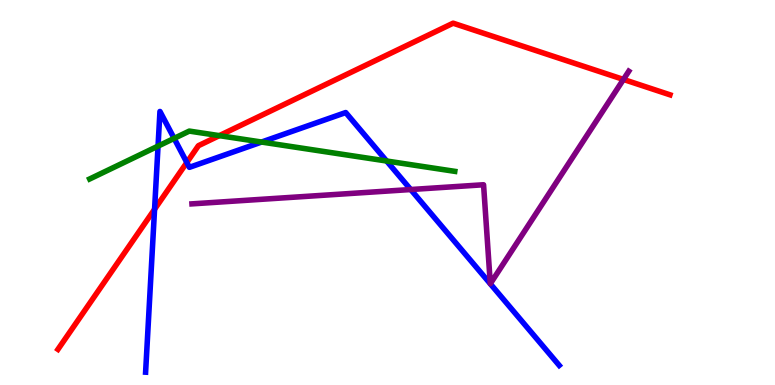[{'lines': ['blue', 'red'], 'intersections': [{'x': 1.99, 'y': 4.56}, {'x': 2.41, 'y': 5.78}]}, {'lines': ['green', 'red'], 'intersections': [{'x': 2.83, 'y': 6.48}]}, {'lines': ['purple', 'red'], 'intersections': [{'x': 8.04, 'y': 7.94}]}, {'lines': ['blue', 'green'], 'intersections': [{'x': 2.04, 'y': 6.2}, {'x': 2.25, 'y': 6.41}, {'x': 3.37, 'y': 6.31}, {'x': 4.99, 'y': 5.82}]}, {'lines': ['blue', 'purple'], 'intersections': [{'x': 5.3, 'y': 5.08}]}, {'lines': ['green', 'purple'], 'intersections': []}]